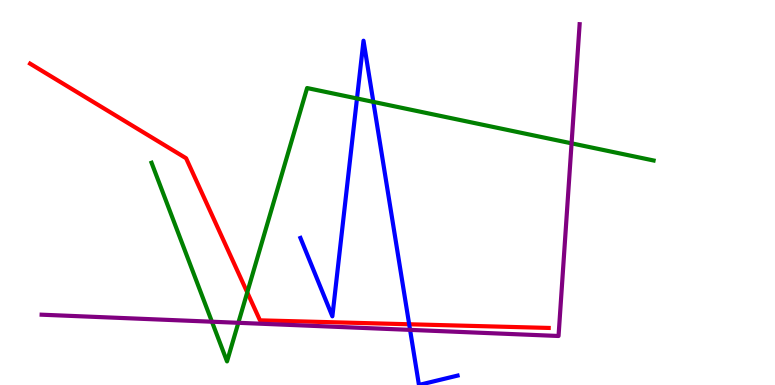[{'lines': ['blue', 'red'], 'intersections': [{'x': 5.28, 'y': 1.58}]}, {'lines': ['green', 'red'], 'intersections': [{'x': 3.19, 'y': 2.41}]}, {'lines': ['purple', 'red'], 'intersections': []}, {'lines': ['blue', 'green'], 'intersections': [{'x': 4.61, 'y': 7.44}, {'x': 4.82, 'y': 7.35}]}, {'lines': ['blue', 'purple'], 'intersections': [{'x': 5.29, 'y': 1.43}]}, {'lines': ['green', 'purple'], 'intersections': [{'x': 2.73, 'y': 1.64}, {'x': 3.08, 'y': 1.62}, {'x': 7.38, 'y': 6.28}]}]